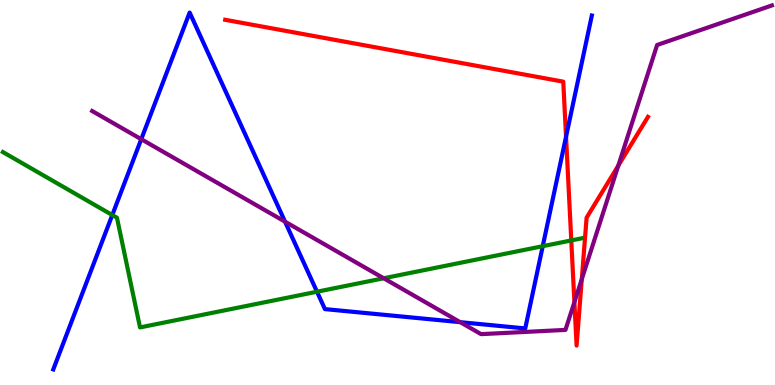[{'lines': ['blue', 'red'], 'intersections': [{'x': 7.3, 'y': 6.45}]}, {'lines': ['green', 'red'], 'intersections': [{'x': 7.37, 'y': 3.76}]}, {'lines': ['purple', 'red'], 'intersections': [{'x': 7.41, 'y': 2.15}, {'x': 7.51, 'y': 2.75}, {'x': 7.98, 'y': 5.7}]}, {'lines': ['blue', 'green'], 'intersections': [{'x': 1.45, 'y': 4.41}, {'x': 4.09, 'y': 2.42}, {'x': 7.0, 'y': 3.61}]}, {'lines': ['blue', 'purple'], 'intersections': [{'x': 1.82, 'y': 6.38}, {'x': 3.68, 'y': 4.24}, {'x': 5.94, 'y': 1.63}]}, {'lines': ['green', 'purple'], 'intersections': [{'x': 4.95, 'y': 2.77}]}]